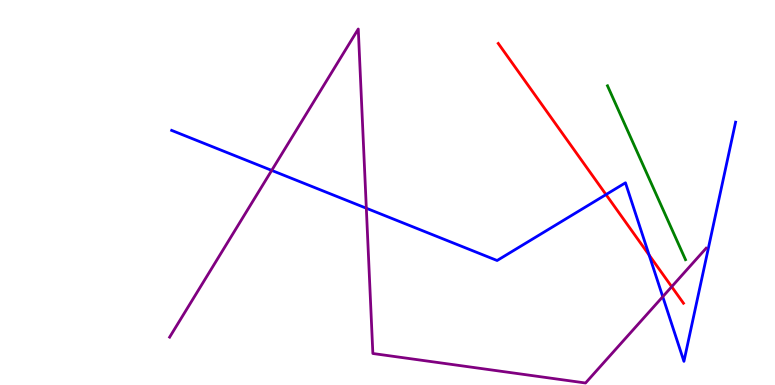[{'lines': ['blue', 'red'], 'intersections': [{'x': 7.82, 'y': 4.95}, {'x': 8.38, 'y': 3.38}]}, {'lines': ['green', 'red'], 'intersections': []}, {'lines': ['purple', 'red'], 'intersections': [{'x': 8.67, 'y': 2.55}]}, {'lines': ['blue', 'green'], 'intersections': []}, {'lines': ['blue', 'purple'], 'intersections': [{'x': 3.51, 'y': 5.57}, {'x': 4.73, 'y': 4.59}, {'x': 8.55, 'y': 2.29}]}, {'lines': ['green', 'purple'], 'intersections': []}]